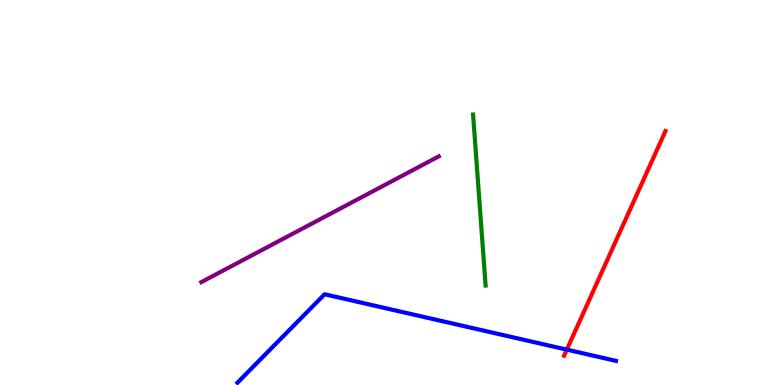[{'lines': ['blue', 'red'], 'intersections': [{'x': 7.31, 'y': 0.919}]}, {'lines': ['green', 'red'], 'intersections': []}, {'lines': ['purple', 'red'], 'intersections': []}, {'lines': ['blue', 'green'], 'intersections': []}, {'lines': ['blue', 'purple'], 'intersections': []}, {'lines': ['green', 'purple'], 'intersections': []}]